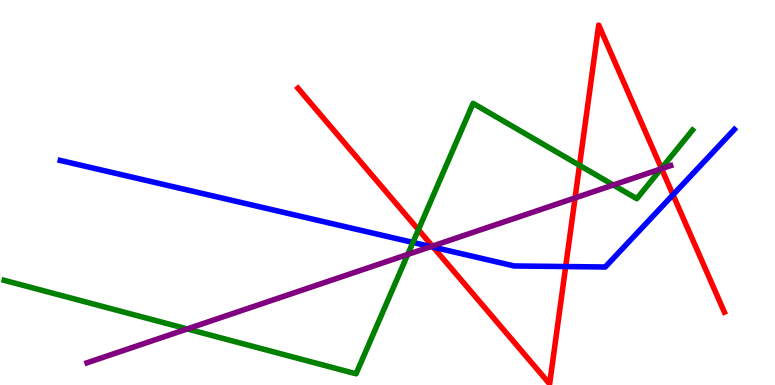[{'lines': ['blue', 'red'], 'intersections': [{'x': 5.59, 'y': 3.58}, {'x': 7.3, 'y': 3.08}, {'x': 8.68, 'y': 4.94}]}, {'lines': ['green', 'red'], 'intersections': [{'x': 5.4, 'y': 4.03}, {'x': 7.48, 'y': 5.71}, {'x': 8.53, 'y': 5.63}]}, {'lines': ['purple', 'red'], 'intersections': [{'x': 5.58, 'y': 3.61}, {'x': 7.42, 'y': 4.86}, {'x': 8.54, 'y': 5.62}]}, {'lines': ['blue', 'green'], 'intersections': [{'x': 5.33, 'y': 3.7}]}, {'lines': ['blue', 'purple'], 'intersections': [{'x': 5.56, 'y': 3.59}]}, {'lines': ['green', 'purple'], 'intersections': [{'x': 2.42, 'y': 1.46}, {'x': 5.26, 'y': 3.39}, {'x': 7.91, 'y': 5.19}, {'x': 8.53, 'y': 5.61}]}]